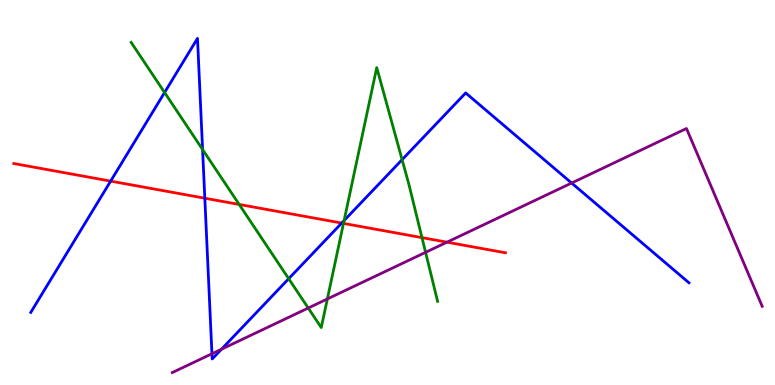[{'lines': ['blue', 'red'], 'intersections': [{'x': 1.43, 'y': 5.3}, {'x': 2.64, 'y': 4.85}, {'x': 4.41, 'y': 4.21}]}, {'lines': ['green', 'red'], 'intersections': [{'x': 3.09, 'y': 4.69}, {'x': 4.43, 'y': 4.2}, {'x': 5.44, 'y': 3.83}]}, {'lines': ['purple', 'red'], 'intersections': [{'x': 5.77, 'y': 3.71}]}, {'lines': ['blue', 'green'], 'intersections': [{'x': 2.12, 'y': 7.6}, {'x': 2.61, 'y': 6.12}, {'x': 3.73, 'y': 2.76}, {'x': 4.44, 'y': 4.27}, {'x': 5.19, 'y': 5.85}]}, {'lines': ['blue', 'purple'], 'intersections': [{'x': 2.73, 'y': 0.812}, {'x': 2.86, 'y': 0.93}, {'x': 7.38, 'y': 5.25}]}, {'lines': ['green', 'purple'], 'intersections': [{'x': 3.98, 'y': 2.0}, {'x': 4.22, 'y': 2.23}, {'x': 5.49, 'y': 3.45}]}]